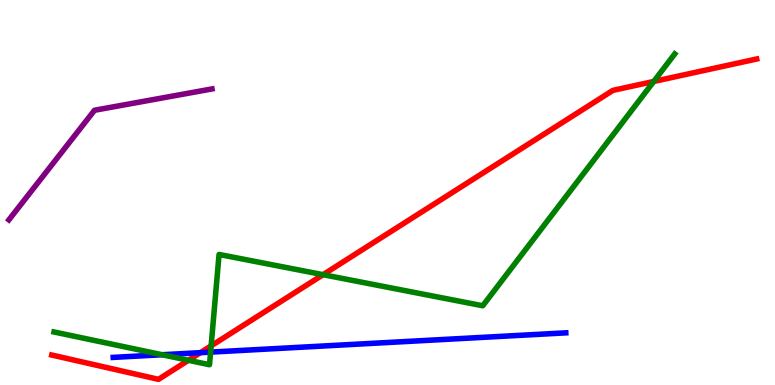[{'lines': ['blue', 'red'], 'intersections': [{'x': 2.59, 'y': 0.84}]}, {'lines': ['green', 'red'], 'intersections': [{'x': 2.43, 'y': 0.642}, {'x': 2.72, 'y': 1.02}, {'x': 4.17, 'y': 2.87}, {'x': 8.44, 'y': 7.88}]}, {'lines': ['purple', 'red'], 'intersections': []}, {'lines': ['blue', 'green'], 'intersections': [{'x': 2.09, 'y': 0.786}, {'x': 2.72, 'y': 0.854}]}, {'lines': ['blue', 'purple'], 'intersections': []}, {'lines': ['green', 'purple'], 'intersections': []}]